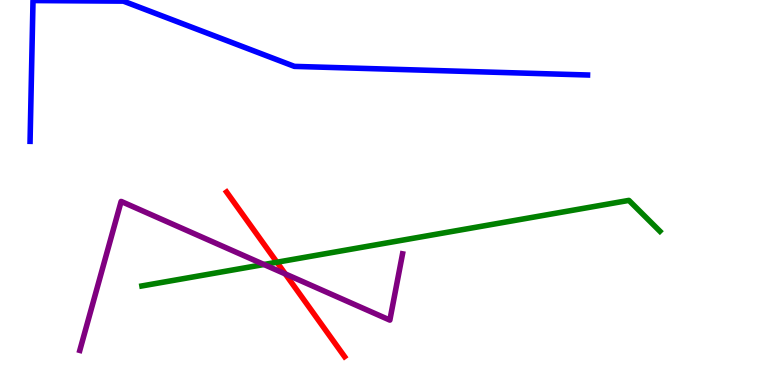[{'lines': ['blue', 'red'], 'intersections': []}, {'lines': ['green', 'red'], 'intersections': [{'x': 3.57, 'y': 3.19}]}, {'lines': ['purple', 'red'], 'intersections': [{'x': 3.68, 'y': 2.89}]}, {'lines': ['blue', 'green'], 'intersections': []}, {'lines': ['blue', 'purple'], 'intersections': []}, {'lines': ['green', 'purple'], 'intersections': [{'x': 3.41, 'y': 3.13}]}]